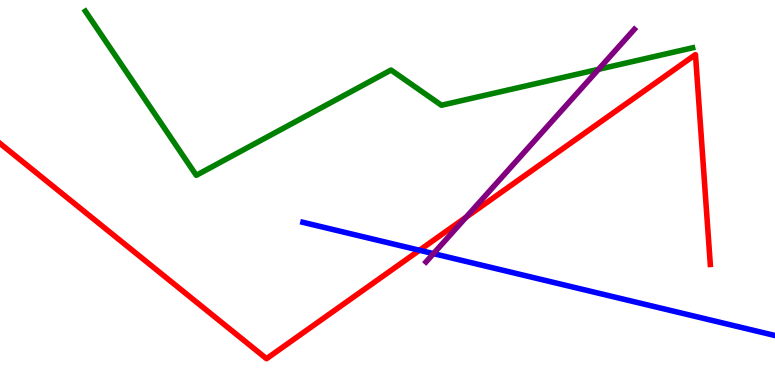[{'lines': ['blue', 'red'], 'intersections': [{'x': 5.41, 'y': 3.5}]}, {'lines': ['green', 'red'], 'intersections': []}, {'lines': ['purple', 'red'], 'intersections': [{'x': 6.01, 'y': 4.36}]}, {'lines': ['blue', 'green'], 'intersections': []}, {'lines': ['blue', 'purple'], 'intersections': [{'x': 5.59, 'y': 3.41}]}, {'lines': ['green', 'purple'], 'intersections': [{'x': 7.72, 'y': 8.2}]}]